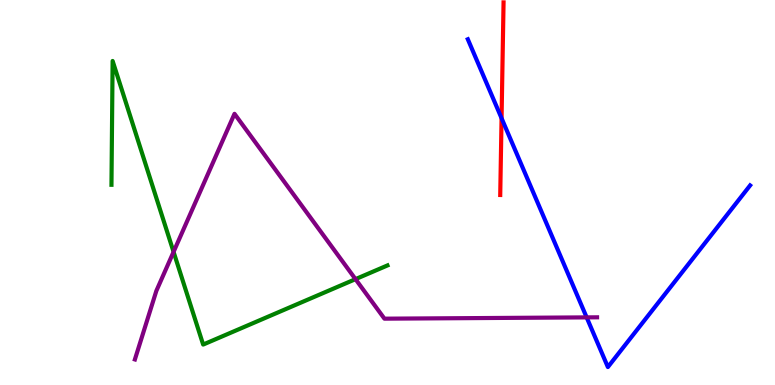[{'lines': ['blue', 'red'], 'intersections': [{'x': 6.47, 'y': 6.93}]}, {'lines': ['green', 'red'], 'intersections': []}, {'lines': ['purple', 'red'], 'intersections': []}, {'lines': ['blue', 'green'], 'intersections': []}, {'lines': ['blue', 'purple'], 'intersections': [{'x': 7.57, 'y': 1.76}]}, {'lines': ['green', 'purple'], 'intersections': [{'x': 2.24, 'y': 3.46}, {'x': 4.59, 'y': 2.75}]}]